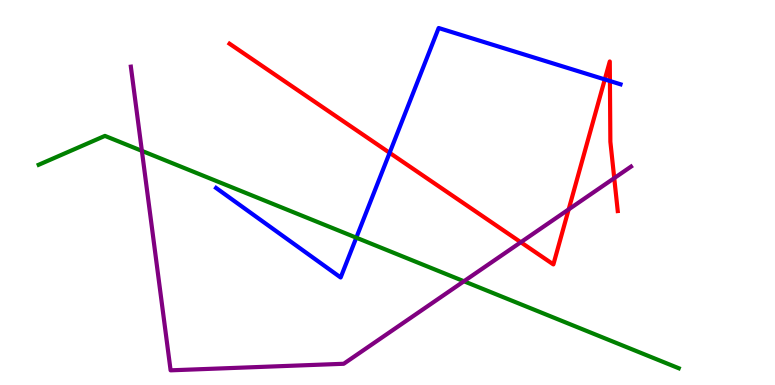[{'lines': ['blue', 'red'], 'intersections': [{'x': 5.03, 'y': 6.03}, {'x': 7.8, 'y': 7.94}, {'x': 7.87, 'y': 7.9}]}, {'lines': ['green', 'red'], 'intersections': []}, {'lines': ['purple', 'red'], 'intersections': [{'x': 6.72, 'y': 3.71}, {'x': 7.34, 'y': 4.56}, {'x': 7.93, 'y': 5.37}]}, {'lines': ['blue', 'green'], 'intersections': [{'x': 4.6, 'y': 3.83}]}, {'lines': ['blue', 'purple'], 'intersections': []}, {'lines': ['green', 'purple'], 'intersections': [{'x': 1.83, 'y': 6.08}, {'x': 5.99, 'y': 2.69}]}]